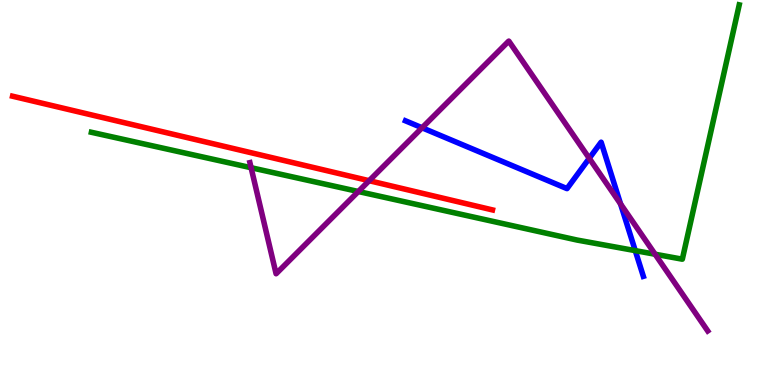[{'lines': ['blue', 'red'], 'intersections': []}, {'lines': ['green', 'red'], 'intersections': []}, {'lines': ['purple', 'red'], 'intersections': [{'x': 4.76, 'y': 5.31}]}, {'lines': ['blue', 'green'], 'intersections': [{'x': 8.2, 'y': 3.49}]}, {'lines': ['blue', 'purple'], 'intersections': [{'x': 5.45, 'y': 6.68}, {'x': 7.6, 'y': 5.89}, {'x': 8.01, 'y': 4.7}]}, {'lines': ['green', 'purple'], 'intersections': [{'x': 3.24, 'y': 5.64}, {'x': 4.62, 'y': 5.03}, {'x': 8.45, 'y': 3.4}]}]